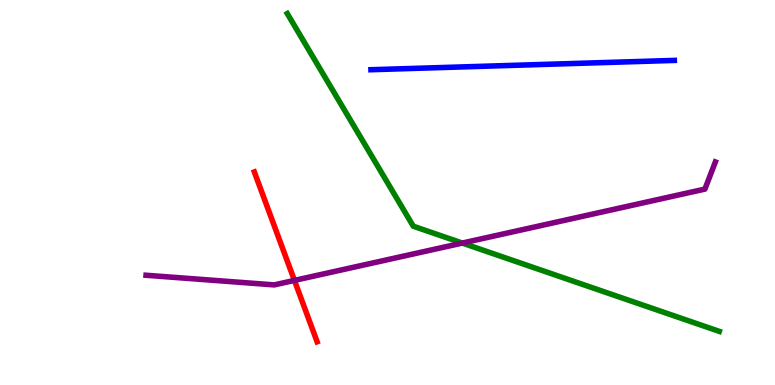[{'lines': ['blue', 'red'], 'intersections': []}, {'lines': ['green', 'red'], 'intersections': []}, {'lines': ['purple', 'red'], 'intersections': [{'x': 3.8, 'y': 2.72}]}, {'lines': ['blue', 'green'], 'intersections': []}, {'lines': ['blue', 'purple'], 'intersections': []}, {'lines': ['green', 'purple'], 'intersections': [{'x': 5.97, 'y': 3.69}]}]